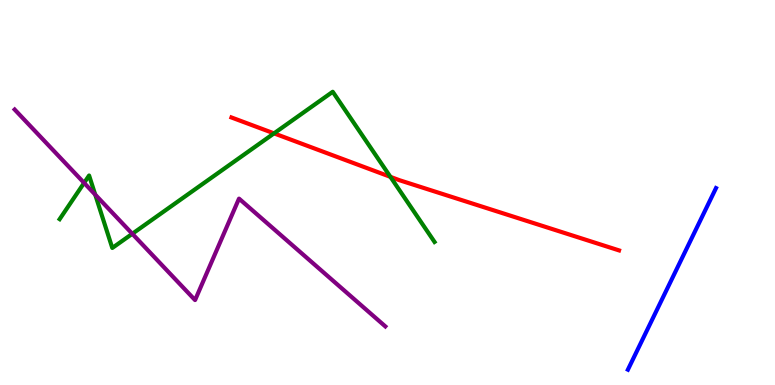[{'lines': ['blue', 'red'], 'intersections': []}, {'lines': ['green', 'red'], 'intersections': [{'x': 3.54, 'y': 6.54}, {'x': 5.04, 'y': 5.41}]}, {'lines': ['purple', 'red'], 'intersections': []}, {'lines': ['blue', 'green'], 'intersections': []}, {'lines': ['blue', 'purple'], 'intersections': []}, {'lines': ['green', 'purple'], 'intersections': [{'x': 1.09, 'y': 5.25}, {'x': 1.23, 'y': 4.94}, {'x': 1.71, 'y': 3.93}]}]